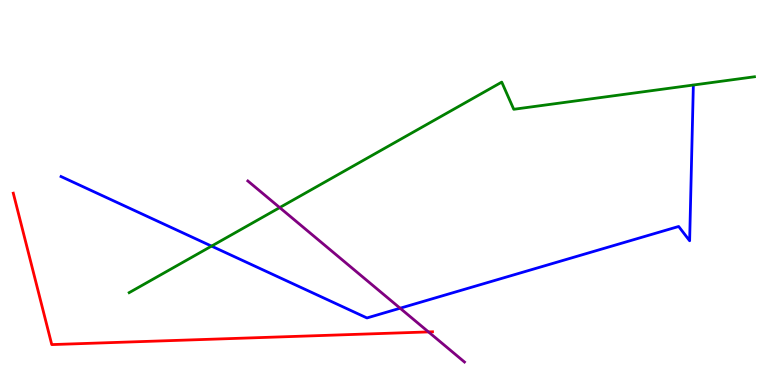[{'lines': ['blue', 'red'], 'intersections': []}, {'lines': ['green', 'red'], 'intersections': []}, {'lines': ['purple', 'red'], 'intersections': [{'x': 5.53, 'y': 1.38}]}, {'lines': ['blue', 'green'], 'intersections': [{'x': 2.73, 'y': 3.61}]}, {'lines': ['blue', 'purple'], 'intersections': [{'x': 5.16, 'y': 1.99}]}, {'lines': ['green', 'purple'], 'intersections': [{'x': 3.61, 'y': 4.61}]}]